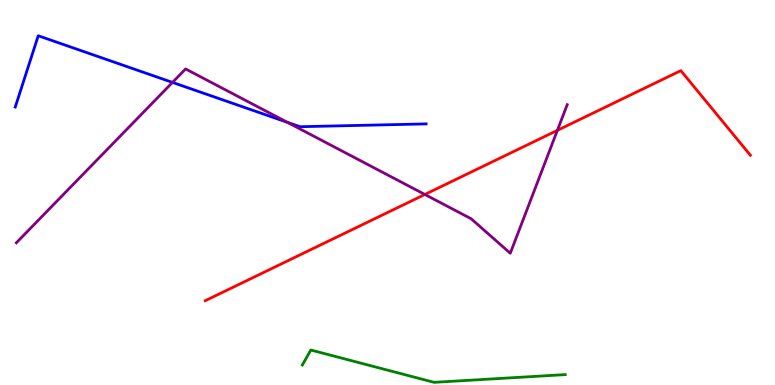[{'lines': ['blue', 'red'], 'intersections': []}, {'lines': ['green', 'red'], 'intersections': []}, {'lines': ['purple', 'red'], 'intersections': [{'x': 5.48, 'y': 4.95}, {'x': 7.19, 'y': 6.61}]}, {'lines': ['blue', 'green'], 'intersections': []}, {'lines': ['blue', 'purple'], 'intersections': [{'x': 2.23, 'y': 7.86}, {'x': 3.71, 'y': 6.82}]}, {'lines': ['green', 'purple'], 'intersections': []}]